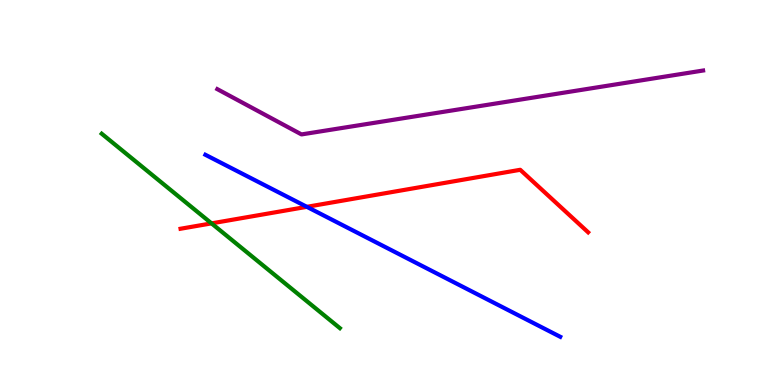[{'lines': ['blue', 'red'], 'intersections': [{'x': 3.96, 'y': 4.63}]}, {'lines': ['green', 'red'], 'intersections': [{'x': 2.73, 'y': 4.2}]}, {'lines': ['purple', 'red'], 'intersections': []}, {'lines': ['blue', 'green'], 'intersections': []}, {'lines': ['blue', 'purple'], 'intersections': []}, {'lines': ['green', 'purple'], 'intersections': []}]